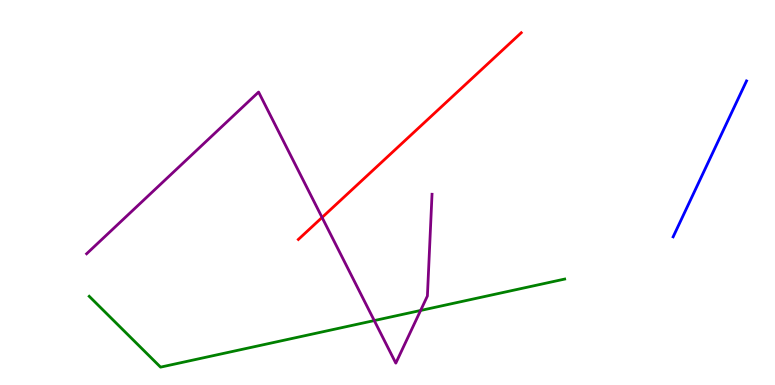[{'lines': ['blue', 'red'], 'intersections': []}, {'lines': ['green', 'red'], 'intersections': []}, {'lines': ['purple', 'red'], 'intersections': [{'x': 4.16, 'y': 4.35}]}, {'lines': ['blue', 'green'], 'intersections': []}, {'lines': ['blue', 'purple'], 'intersections': []}, {'lines': ['green', 'purple'], 'intersections': [{'x': 4.83, 'y': 1.67}, {'x': 5.43, 'y': 1.94}]}]